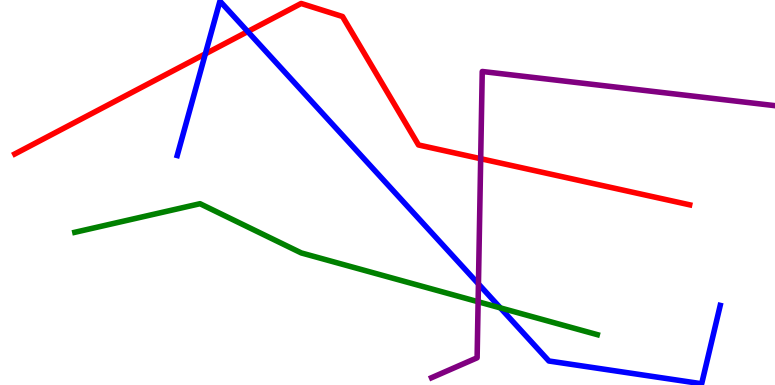[{'lines': ['blue', 'red'], 'intersections': [{'x': 2.65, 'y': 8.6}, {'x': 3.2, 'y': 9.18}]}, {'lines': ['green', 'red'], 'intersections': []}, {'lines': ['purple', 'red'], 'intersections': [{'x': 6.2, 'y': 5.88}]}, {'lines': ['blue', 'green'], 'intersections': [{'x': 6.46, 'y': 2.0}]}, {'lines': ['blue', 'purple'], 'intersections': [{'x': 6.17, 'y': 2.63}]}, {'lines': ['green', 'purple'], 'intersections': [{'x': 6.17, 'y': 2.16}]}]